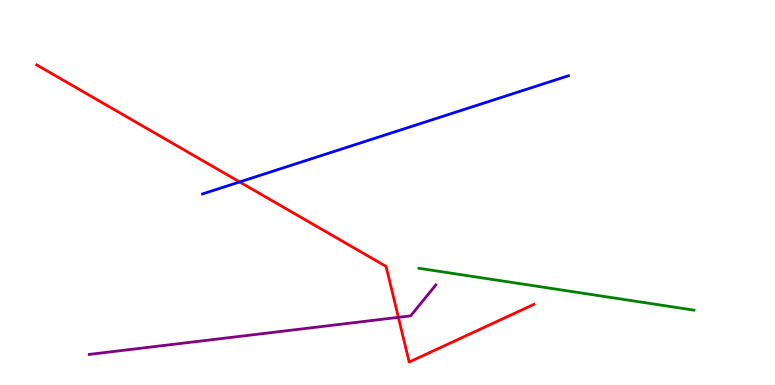[{'lines': ['blue', 'red'], 'intersections': [{'x': 3.09, 'y': 5.27}]}, {'lines': ['green', 'red'], 'intersections': []}, {'lines': ['purple', 'red'], 'intersections': [{'x': 5.14, 'y': 1.76}]}, {'lines': ['blue', 'green'], 'intersections': []}, {'lines': ['blue', 'purple'], 'intersections': []}, {'lines': ['green', 'purple'], 'intersections': []}]